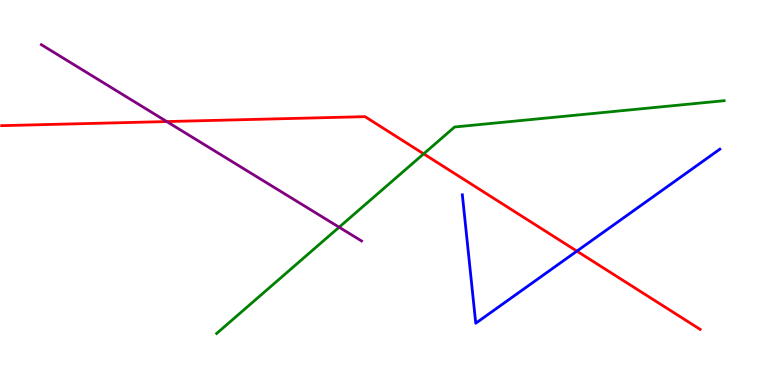[{'lines': ['blue', 'red'], 'intersections': [{'x': 7.44, 'y': 3.48}]}, {'lines': ['green', 'red'], 'intersections': [{'x': 5.47, 'y': 6.0}]}, {'lines': ['purple', 'red'], 'intersections': [{'x': 2.15, 'y': 6.84}]}, {'lines': ['blue', 'green'], 'intersections': []}, {'lines': ['blue', 'purple'], 'intersections': []}, {'lines': ['green', 'purple'], 'intersections': [{'x': 4.38, 'y': 4.1}]}]